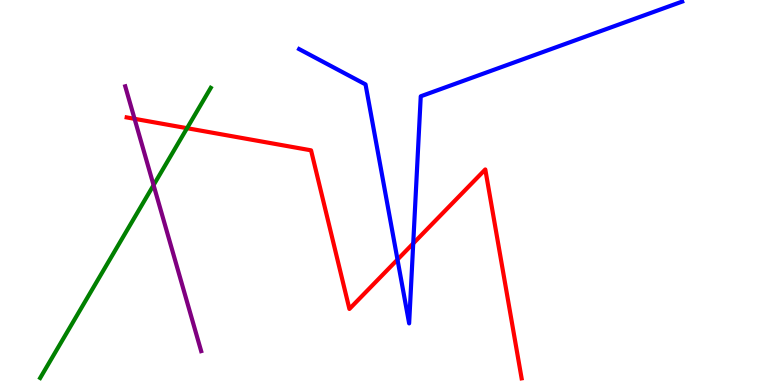[{'lines': ['blue', 'red'], 'intersections': [{'x': 5.13, 'y': 3.26}, {'x': 5.33, 'y': 3.68}]}, {'lines': ['green', 'red'], 'intersections': [{'x': 2.41, 'y': 6.67}]}, {'lines': ['purple', 'red'], 'intersections': [{'x': 1.74, 'y': 6.91}]}, {'lines': ['blue', 'green'], 'intersections': []}, {'lines': ['blue', 'purple'], 'intersections': []}, {'lines': ['green', 'purple'], 'intersections': [{'x': 1.98, 'y': 5.19}]}]